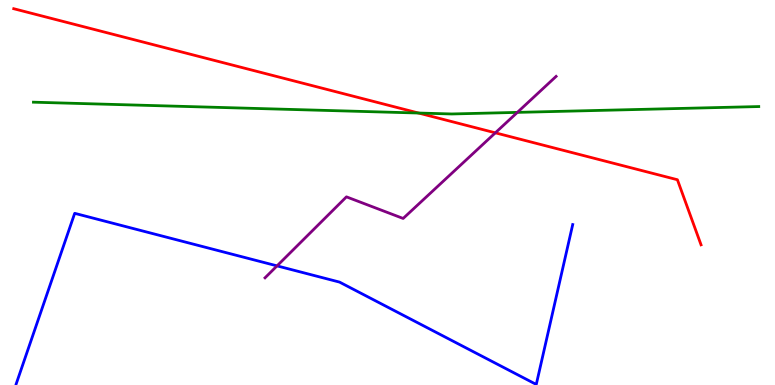[{'lines': ['blue', 'red'], 'intersections': []}, {'lines': ['green', 'red'], 'intersections': [{'x': 5.4, 'y': 7.06}]}, {'lines': ['purple', 'red'], 'intersections': [{'x': 6.39, 'y': 6.55}]}, {'lines': ['blue', 'green'], 'intersections': []}, {'lines': ['blue', 'purple'], 'intersections': [{'x': 3.57, 'y': 3.09}]}, {'lines': ['green', 'purple'], 'intersections': [{'x': 6.68, 'y': 7.08}]}]